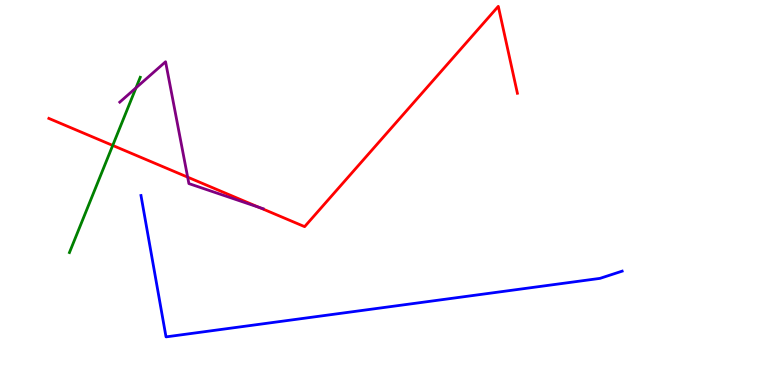[{'lines': ['blue', 'red'], 'intersections': []}, {'lines': ['green', 'red'], 'intersections': [{'x': 1.45, 'y': 6.22}]}, {'lines': ['purple', 'red'], 'intersections': [{'x': 2.42, 'y': 5.4}, {'x': 3.34, 'y': 4.61}]}, {'lines': ['blue', 'green'], 'intersections': []}, {'lines': ['blue', 'purple'], 'intersections': []}, {'lines': ['green', 'purple'], 'intersections': [{'x': 1.75, 'y': 7.72}]}]